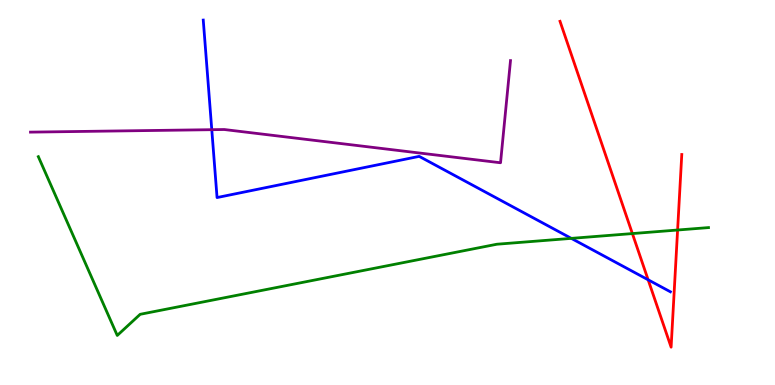[{'lines': ['blue', 'red'], 'intersections': [{'x': 8.36, 'y': 2.73}]}, {'lines': ['green', 'red'], 'intersections': [{'x': 8.16, 'y': 3.93}, {'x': 8.74, 'y': 4.03}]}, {'lines': ['purple', 'red'], 'intersections': []}, {'lines': ['blue', 'green'], 'intersections': [{'x': 7.37, 'y': 3.81}]}, {'lines': ['blue', 'purple'], 'intersections': [{'x': 2.73, 'y': 6.63}]}, {'lines': ['green', 'purple'], 'intersections': []}]